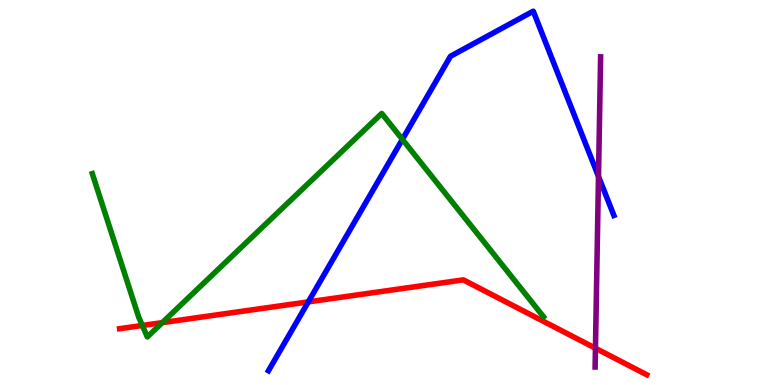[{'lines': ['blue', 'red'], 'intersections': [{'x': 3.98, 'y': 2.16}]}, {'lines': ['green', 'red'], 'intersections': [{'x': 1.84, 'y': 1.55}, {'x': 2.09, 'y': 1.62}]}, {'lines': ['purple', 'red'], 'intersections': [{'x': 7.68, 'y': 0.955}]}, {'lines': ['blue', 'green'], 'intersections': [{'x': 5.19, 'y': 6.38}]}, {'lines': ['blue', 'purple'], 'intersections': [{'x': 7.72, 'y': 5.42}]}, {'lines': ['green', 'purple'], 'intersections': []}]